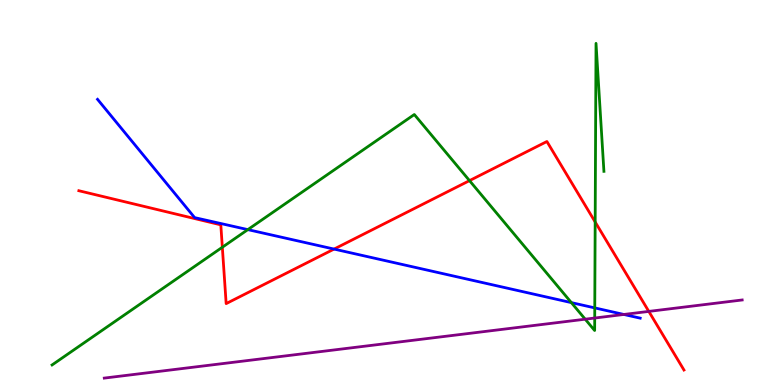[{'lines': ['blue', 'red'], 'intersections': [{'x': 4.31, 'y': 3.53}]}, {'lines': ['green', 'red'], 'intersections': [{'x': 2.87, 'y': 3.58}, {'x': 6.06, 'y': 5.31}, {'x': 7.68, 'y': 4.23}]}, {'lines': ['purple', 'red'], 'intersections': [{'x': 8.37, 'y': 1.91}]}, {'lines': ['blue', 'green'], 'intersections': [{'x': 3.2, 'y': 4.04}, {'x': 7.37, 'y': 2.14}, {'x': 7.67, 'y': 2.0}]}, {'lines': ['blue', 'purple'], 'intersections': [{'x': 8.05, 'y': 1.83}]}, {'lines': ['green', 'purple'], 'intersections': [{'x': 7.55, 'y': 1.71}, {'x': 7.67, 'y': 1.74}]}]